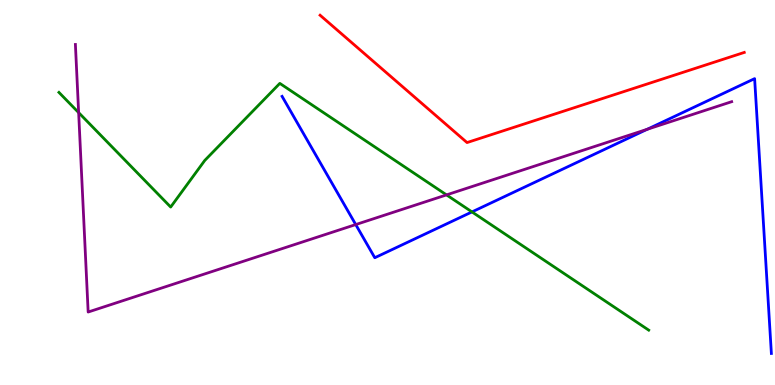[{'lines': ['blue', 'red'], 'intersections': []}, {'lines': ['green', 'red'], 'intersections': []}, {'lines': ['purple', 'red'], 'intersections': []}, {'lines': ['blue', 'green'], 'intersections': [{'x': 6.09, 'y': 4.5}]}, {'lines': ['blue', 'purple'], 'intersections': [{'x': 4.59, 'y': 4.17}, {'x': 8.35, 'y': 6.64}]}, {'lines': ['green', 'purple'], 'intersections': [{'x': 1.01, 'y': 7.08}, {'x': 5.76, 'y': 4.94}]}]